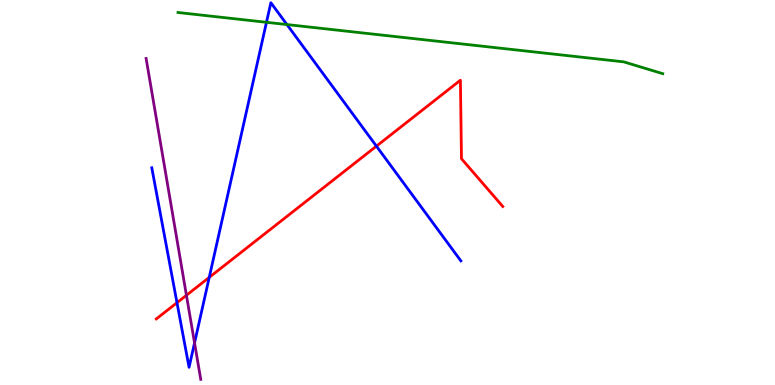[{'lines': ['blue', 'red'], 'intersections': [{'x': 2.28, 'y': 2.14}, {'x': 2.7, 'y': 2.8}, {'x': 4.86, 'y': 6.2}]}, {'lines': ['green', 'red'], 'intersections': []}, {'lines': ['purple', 'red'], 'intersections': [{'x': 2.41, 'y': 2.33}]}, {'lines': ['blue', 'green'], 'intersections': [{'x': 3.44, 'y': 9.42}, {'x': 3.7, 'y': 9.36}]}, {'lines': ['blue', 'purple'], 'intersections': [{'x': 2.51, 'y': 1.09}]}, {'lines': ['green', 'purple'], 'intersections': []}]